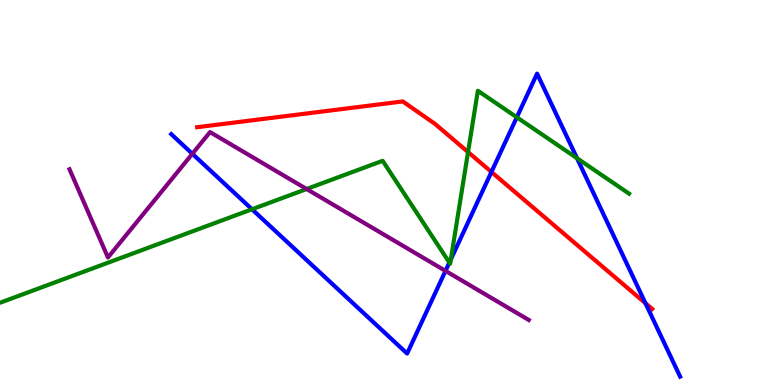[{'lines': ['blue', 'red'], 'intersections': [{'x': 6.34, 'y': 5.53}, {'x': 8.33, 'y': 2.12}]}, {'lines': ['green', 'red'], 'intersections': [{'x': 6.04, 'y': 6.05}]}, {'lines': ['purple', 'red'], 'intersections': []}, {'lines': ['blue', 'green'], 'intersections': [{'x': 3.25, 'y': 4.56}, {'x': 5.8, 'y': 3.18}, {'x': 5.82, 'y': 3.26}, {'x': 6.67, 'y': 6.95}, {'x': 7.45, 'y': 5.89}]}, {'lines': ['blue', 'purple'], 'intersections': [{'x': 2.48, 'y': 6.01}, {'x': 5.75, 'y': 2.96}]}, {'lines': ['green', 'purple'], 'intersections': [{'x': 3.96, 'y': 5.09}]}]